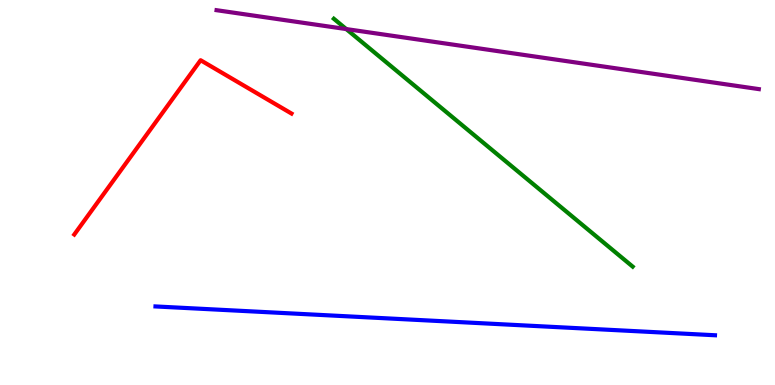[{'lines': ['blue', 'red'], 'intersections': []}, {'lines': ['green', 'red'], 'intersections': []}, {'lines': ['purple', 'red'], 'intersections': []}, {'lines': ['blue', 'green'], 'intersections': []}, {'lines': ['blue', 'purple'], 'intersections': []}, {'lines': ['green', 'purple'], 'intersections': [{'x': 4.47, 'y': 9.24}]}]